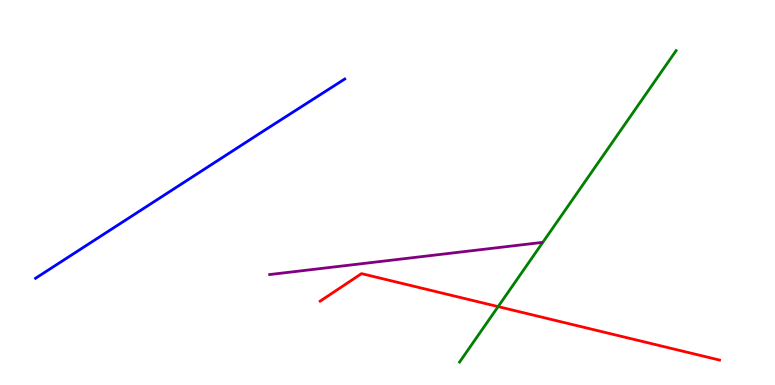[{'lines': ['blue', 'red'], 'intersections': []}, {'lines': ['green', 'red'], 'intersections': [{'x': 6.43, 'y': 2.04}]}, {'lines': ['purple', 'red'], 'intersections': []}, {'lines': ['blue', 'green'], 'intersections': []}, {'lines': ['blue', 'purple'], 'intersections': []}, {'lines': ['green', 'purple'], 'intersections': []}]